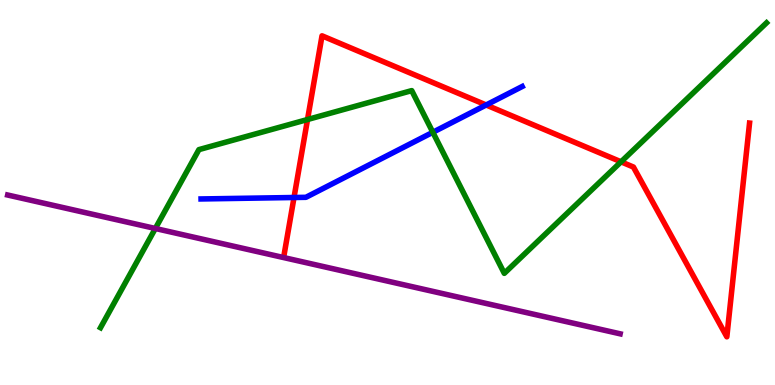[{'lines': ['blue', 'red'], 'intersections': [{'x': 3.79, 'y': 4.87}, {'x': 6.27, 'y': 7.27}]}, {'lines': ['green', 'red'], 'intersections': [{'x': 3.97, 'y': 6.9}, {'x': 8.01, 'y': 5.8}]}, {'lines': ['purple', 'red'], 'intersections': []}, {'lines': ['blue', 'green'], 'intersections': [{'x': 5.58, 'y': 6.56}]}, {'lines': ['blue', 'purple'], 'intersections': []}, {'lines': ['green', 'purple'], 'intersections': [{'x': 2.0, 'y': 4.07}]}]